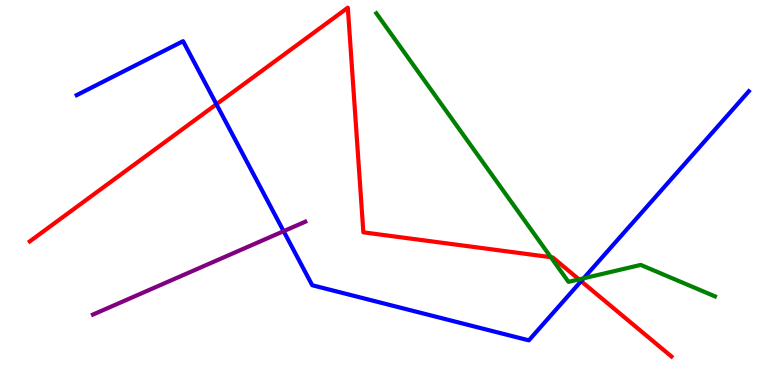[{'lines': ['blue', 'red'], 'intersections': [{'x': 2.79, 'y': 7.29}, {'x': 7.5, 'y': 2.7}]}, {'lines': ['green', 'red'], 'intersections': [{'x': 7.11, 'y': 3.32}, {'x': 7.47, 'y': 2.74}]}, {'lines': ['purple', 'red'], 'intersections': []}, {'lines': ['blue', 'green'], 'intersections': [{'x': 7.53, 'y': 2.77}]}, {'lines': ['blue', 'purple'], 'intersections': [{'x': 3.66, 'y': 4.0}]}, {'lines': ['green', 'purple'], 'intersections': []}]